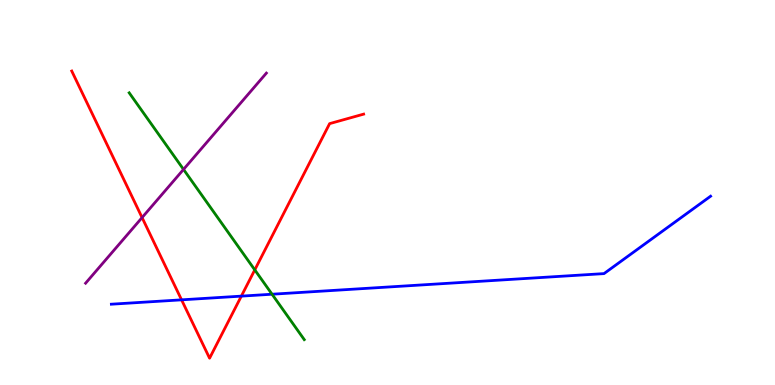[{'lines': ['blue', 'red'], 'intersections': [{'x': 2.34, 'y': 2.21}, {'x': 3.11, 'y': 2.31}]}, {'lines': ['green', 'red'], 'intersections': [{'x': 3.29, 'y': 2.99}]}, {'lines': ['purple', 'red'], 'intersections': [{'x': 1.83, 'y': 4.35}]}, {'lines': ['blue', 'green'], 'intersections': [{'x': 3.51, 'y': 2.36}]}, {'lines': ['blue', 'purple'], 'intersections': []}, {'lines': ['green', 'purple'], 'intersections': [{'x': 2.37, 'y': 5.6}]}]